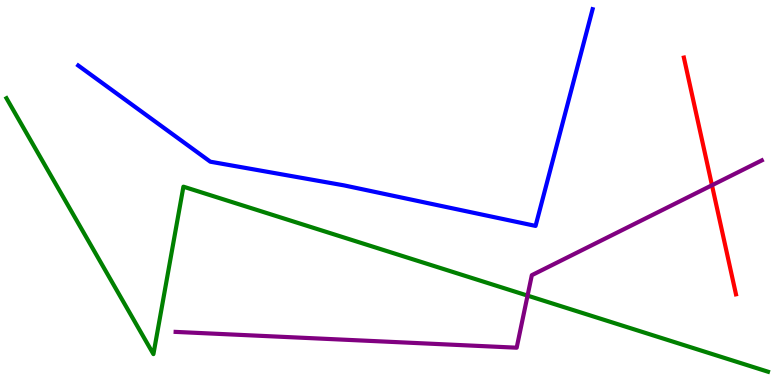[{'lines': ['blue', 'red'], 'intersections': []}, {'lines': ['green', 'red'], 'intersections': []}, {'lines': ['purple', 'red'], 'intersections': [{'x': 9.19, 'y': 5.19}]}, {'lines': ['blue', 'green'], 'intersections': []}, {'lines': ['blue', 'purple'], 'intersections': []}, {'lines': ['green', 'purple'], 'intersections': [{'x': 6.81, 'y': 2.32}]}]